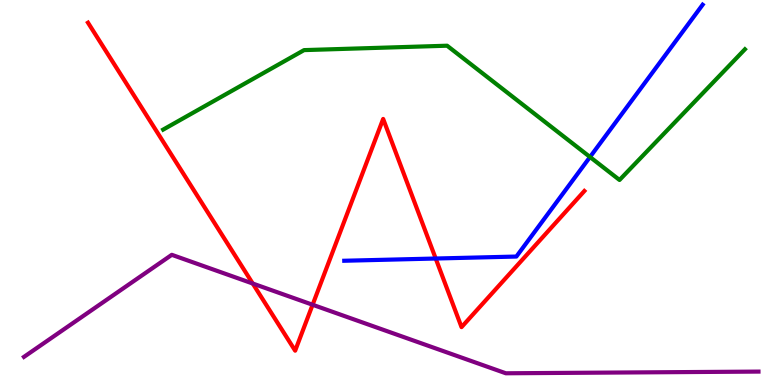[{'lines': ['blue', 'red'], 'intersections': [{'x': 5.62, 'y': 3.29}]}, {'lines': ['green', 'red'], 'intersections': []}, {'lines': ['purple', 'red'], 'intersections': [{'x': 3.26, 'y': 2.64}, {'x': 4.03, 'y': 2.08}]}, {'lines': ['blue', 'green'], 'intersections': [{'x': 7.61, 'y': 5.92}]}, {'lines': ['blue', 'purple'], 'intersections': []}, {'lines': ['green', 'purple'], 'intersections': []}]